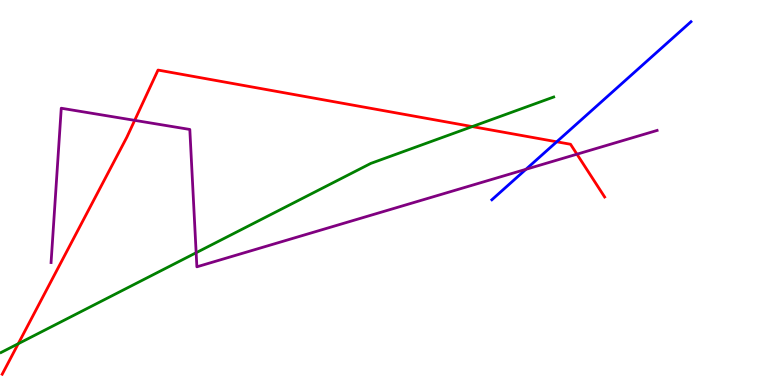[{'lines': ['blue', 'red'], 'intersections': [{'x': 7.18, 'y': 6.32}]}, {'lines': ['green', 'red'], 'intersections': [{'x': 0.235, 'y': 1.07}, {'x': 6.09, 'y': 6.71}]}, {'lines': ['purple', 'red'], 'intersections': [{'x': 1.74, 'y': 6.87}, {'x': 7.44, 'y': 6.0}]}, {'lines': ['blue', 'green'], 'intersections': []}, {'lines': ['blue', 'purple'], 'intersections': [{'x': 6.79, 'y': 5.6}]}, {'lines': ['green', 'purple'], 'intersections': [{'x': 2.53, 'y': 3.44}]}]